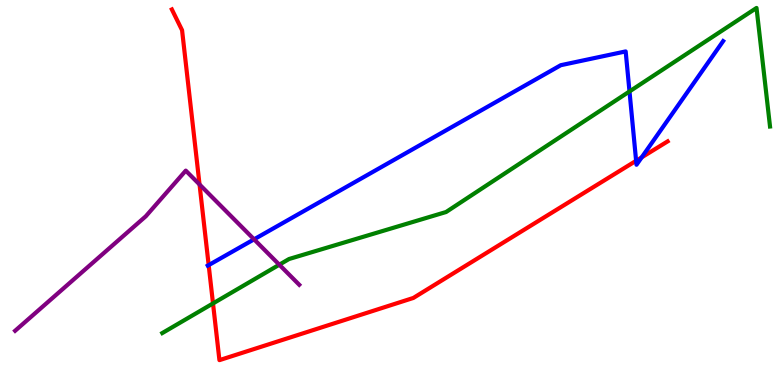[{'lines': ['blue', 'red'], 'intersections': [{'x': 2.69, 'y': 3.11}, {'x': 8.21, 'y': 5.82}, {'x': 8.28, 'y': 5.91}]}, {'lines': ['green', 'red'], 'intersections': [{'x': 2.75, 'y': 2.12}]}, {'lines': ['purple', 'red'], 'intersections': [{'x': 2.57, 'y': 5.21}]}, {'lines': ['blue', 'green'], 'intersections': [{'x': 8.12, 'y': 7.62}]}, {'lines': ['blue', 'purple'], 'intersections': [{'x': 3.28, 'y': 3.78}]}, {'lines': ['green', 'purple'], 'intersections': [{'x': 3.6, 'y': 3.12}]}]